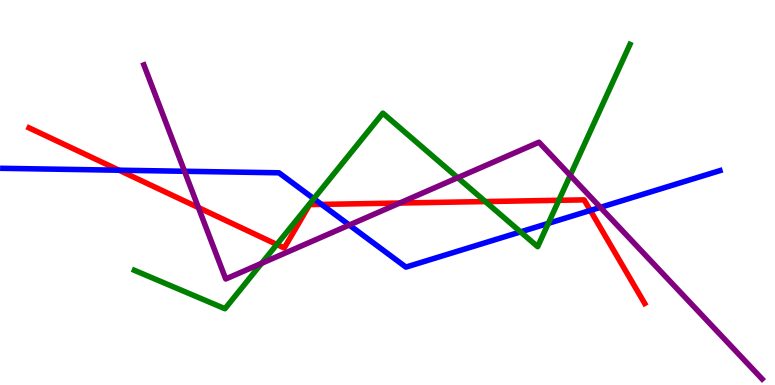[{'lines': ['blue', 'red'], 'intersections': [{'x': 1.54, 'y': 5.58}, {'x': 4.15, 'y': 4.69}, {'x': 7.62, 'y': 4.53}]}, {'lines': ['green', 'red'], 'intersections': [{'x': 3.57, 'y': 3.65}, {'x': 6.26, 'y': 4.76}, {'x': 7.21, 'y': 4.8}]}, {'lines': ['purple', 'red'], 'intersections': [{'x': 2.56, 'y': 4.61}, {'x': 5.16, 'y': 4.73}]}, {'lines': ['blue', 'green'], 'intersections': [{'x': 4.05, 'y': 4.84}, {'x': 6.72, 'y': 3.98}, {'x': 7.08, 'y': 4.2}]}, {'lines': ['blue', 'purple'], 'intersections': [{'x': 2.38, 'y': 5.55}, {'x': 4.51, 'y': 4.15}, {'x': 7.75, 'y': 4.61}]}, {'lines': ['green', 'purple'], 'intersections': [{'x': 3.38, 'y': 3.16}, {'x': 5.91, 'y': 5.38}, {'x': 7.36, 'y': 5.45}]}]